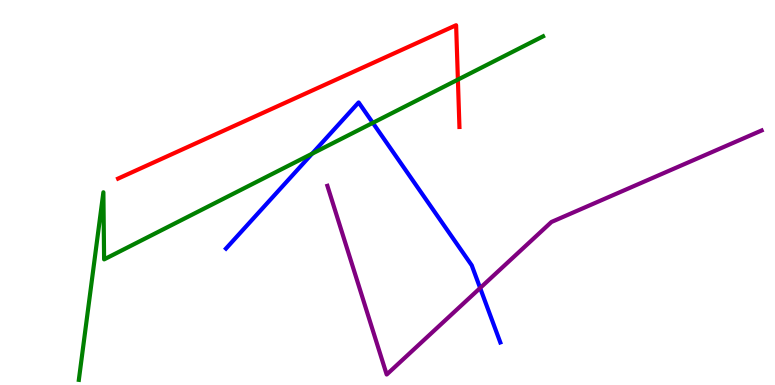[{'lines': ['blue', 'red'], 'intersections': []}, {'lines': ['green', 'red'], 'intersections': [{'x': 5.91, 'y': 7.93}]}, {'lines': ['purple', 'red'], 'intersections': []}, {'lines': ['blue', 'green'], 'intersections': [{'x': 4.03, 'y': 6.01}, {'x': 4.81, 'y': 6.81}]}, {'lines': ['blue', 'purple'], 'intersections': [{'x': 6.2, 'y': 2.52}]}, {'lines': ['green', 'purple'], 'intersections': []}]